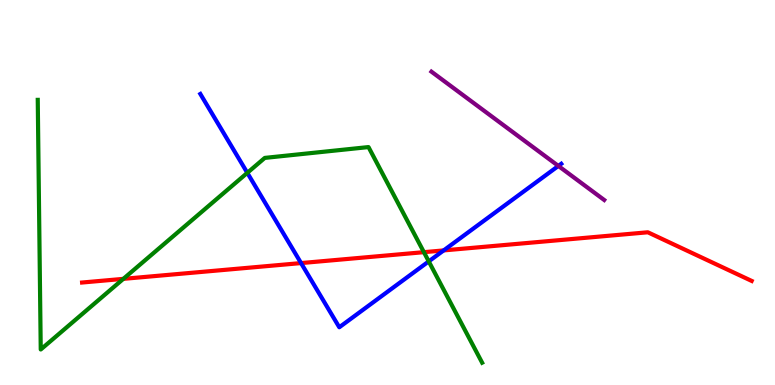[{'lines': ['blue', 'red'], 'intersections': [{'x': 3.88, 'y': 3.17}, {'x': 5.72, 'y': 3.5}]}, {'lines': ['green', 'red'], 'intersections': [{'x': 1.59, 'y': 2.76}, {'x': 5.47, 'y': 3.45}]}, {'lines': ['purple', 'red'], 'intersections': []}, {'lines': ['blue', 'green'], 'intersections': [{'x': 3.19, 'y': 5.51}, {'x': 5.53, 'y': 3.21}]}, {'lines': ['blue', 'purple'], 'intersections': [{'x': 7.2, 'y': 5.69}]}, {'lines': ['green', 'purple'], 'intersections': []}]